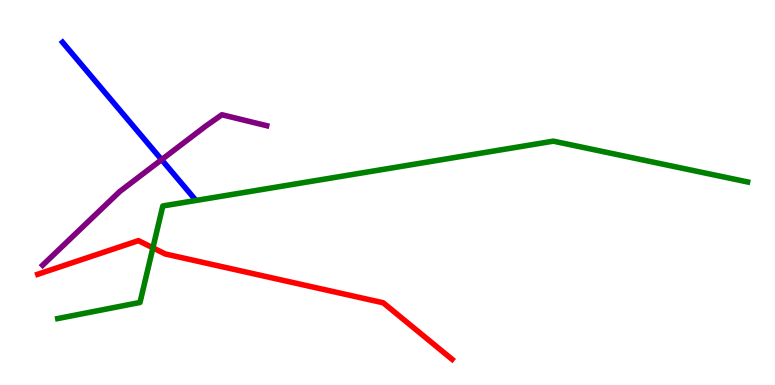[{'lines': ['blue', 'red'], 'intersections': []}, {'lines': ['green', 'red'], 'intersections': [{'x': 1.97, 'y': 3.56}]}, {'lines': ['purple', 'red'], 'intersections': []}, {'lines': ['blue', 'green'], 'intersections': []}, {'lines': ['blue', 'purple'], 'intersections': [{'x': 2.09, 'y': 5.85}]}, {'lines': ['green', 'purple'], 'intersections': []}]